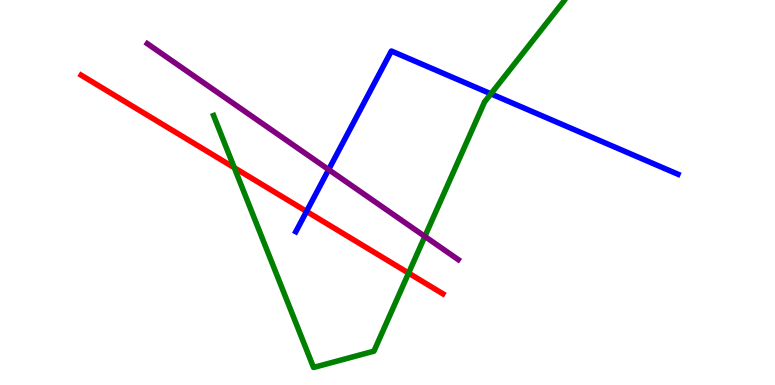[{'lines': ['blue', 'red'], 'intersections': [{'x': 3.96, 'y': 4.51}]}, {'lines': ['green', 'red'], 'intersections': [{'x': 3.02, 'y': 5.64}, {'x': 5.27, 'y': 2.91}]}, {'lines': ['purple', 'red'], 'intersections': []}, {'lines': ['blue', 'green'], 'intersections': [{'x': 6.33, 'y': 7.56}]}, {'lines': ['blue', 'purple'], 'intersections': [{'x': 4.24, 'y': 5.59}]}, {'lines': ['green', 'purple'], 'intersections': [{'x': 5.48, 'y': 3.86}]}]